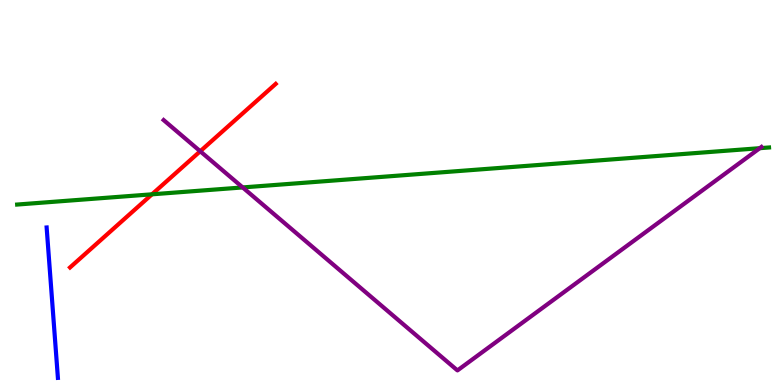[{'lines': ['blue', 'red'], 'intersections': []}, {'lines': ['green', 'red'], 'intersections': [{'x': 1.96, 'y': 4.95}]}, {'lines': ['purple', 'red'], 'intersections': [{'x': 2.58, 'y': 6.07}]}, {'lines': ['blue', 'green'], 'intersections': []}, {'lines': ['blue', 'purple'], 'intersections': []}, {'lines': ['green', 'purple'], 'intersections': [{'x': 3.13, 'y': 5.13}, {'x': 9.8, 'y': 6.15}]}]